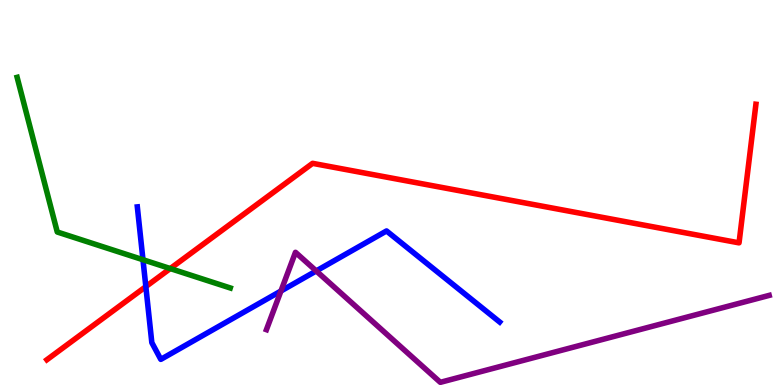[{'lines': ['blue', 'red'], 'intersections': [{'x': 1.88, 'y': 2.56}]}, {'lines': ['green', 'red'], 'intersections': [{'x': 2.2, 'y': 3.02}]}, {'lines': ['purple', 'red'], 'intersections': []}, {'lines': ['blue', 'green'], 'intersections': [{'x': 1.84, 'y': 3.25}]}, {'lines': ['blue', 'purple'], 'intersections': [{'x': 3.62, 'y': 2.44}, {'x': 4.08, 'y': 2.96}]}, {'lines': ['green', 'purple'], 'intersections': []}]